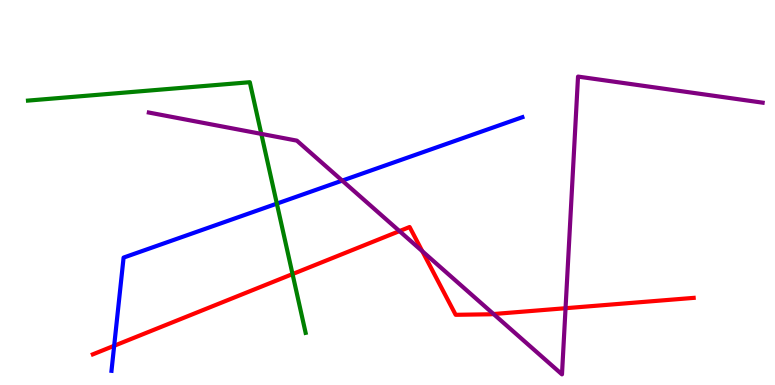[{'lines': ['blue', 'red'], 'intersections': [{'x': 1.47, 'y': 1.02}]}, {'lines': ['green', 'red'], 'intersections': [{'x': 3.77, 'y': 2.88}]}, {'lines': ['purple', 'red'], 'intersections': [{'x': 5.15, 'y': 4.0}, {'x': 5.45, 'y': 3.47}, {'x': 6.37, 'y': 1.84}, {'x': 7.3, 'y': 1.99}]}, {'lines': ['blue', 'green'], 'intersections': [{'x': 3.57, 'y': 4.71}]}, {'lines': ['blue', 'purple'], 'intersections': [{'x': 4.42, 'y': 5.31}]}, {'lines': ['green', 'purple'], 'intersections': [{'x': 3.37, 'y': 6.52}]}]